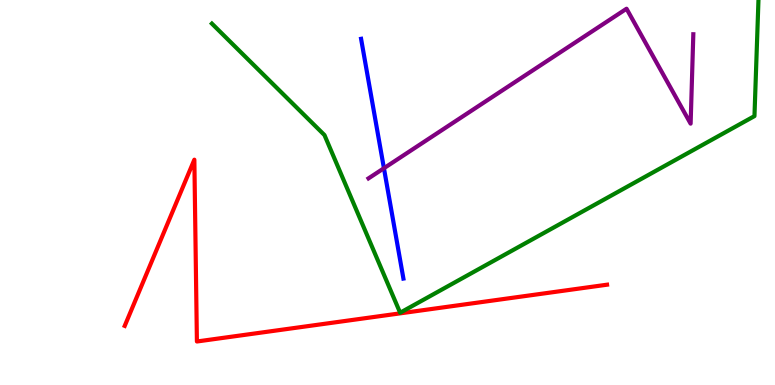[{'lines': ['blue', 'red'], 'intersections': []}, {'lines': ['green', 'red'], 'intersections': []}, {'lines': ['purple', 'red'], 'intersections': []}, {'lines': ['blue', 'green'], 'intersections': []}, {'lines': ['blue', 'purple'], 'intersections': [{'x': 4.95, 'y': 5.63}]}, {'lines': ['green', 'purple'], 'intersections': []}]